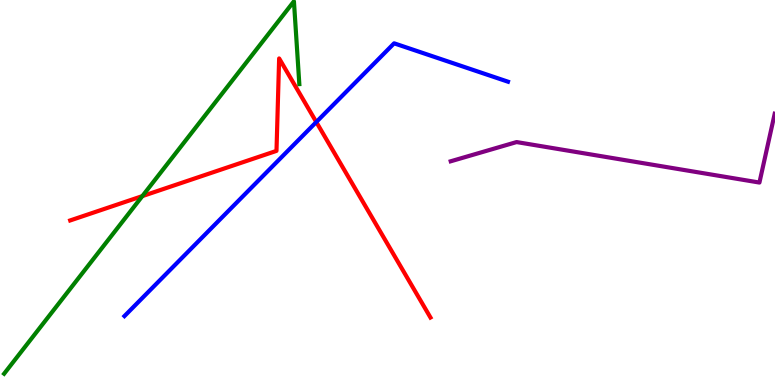[{'lines': ['blue', 'red'], 'intersections': [{'x': 4.08, 'y': 6.83}]}, {'lines': ['green', 'red'], 'intersections': [{'x': 1.84, 'y': 4.91}]}, {'lines': ['purple', 'red'], 'intersections': []}, {'lines': ['blue', 'green'], 'intersections': []}, {'lines': ['blue', 'purple'], 'intersections': []}, {'lines': ['green', 'purple'], 'intersections': []}]